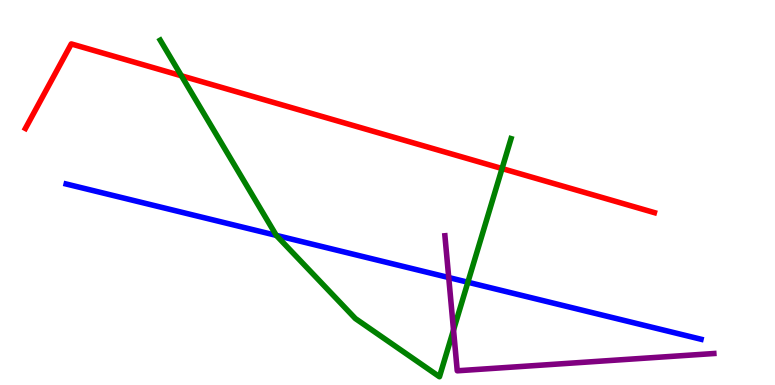[{'lines': ['blue', 'red'], 'intersections': []}, {'lines': ['green', 'red'], 'intersections': [{'x': 2.34, 'y': 8.03}, {'x': 6.48, 'y': 5.62}]}, {'lines': ['purple', 'red'], 'intersections': []}, {'lines': ['blue', 'green'], 'intersections': [{'x': 3.57, 'y': 3.89}, {'x': 6.04, 'y': 2.67}]}, {'lines': ['blue', 'purple'], 'intersections': [{'x': 5.79, 'y': 2.79}]}, {'lines': ['green', 'purple'], 'intersections': [{'x': 5.85, 'y': 1.43}]}]